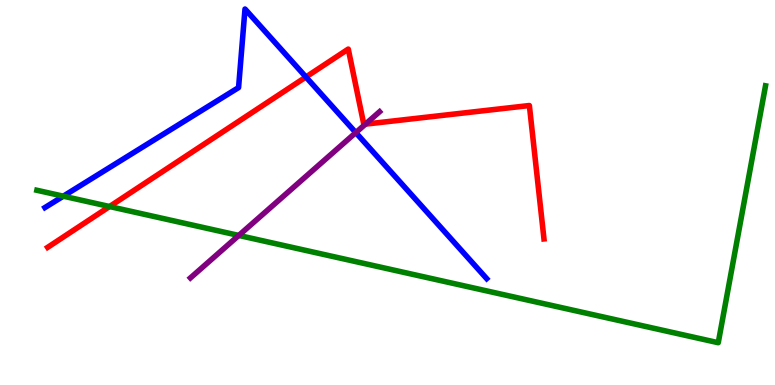[{'lines': ['blue', 'red'], 'intersections': [{'x': 3.95, 'y': 8.0}]}, {'lines': ['green', 'red'], 'intersections': [{'x': 1.41, 'y': 4.64}]}, {'lines': ['purple', 'red'], 'intersections': [{'x': 4.72, 'y': 6.78}]}, {'lines': ['blue', 'green'], 'intersections': [{'x': 0.817, 'y': 4.9}]}, {'lines': ['blue', 'purple'], 'intersections': [{'x': 4.59, 'y': 6.56}]}, {'lines': ['green', 'purple'], 'intersections': [{'x': 3.08, 'y': 3.88}]}]